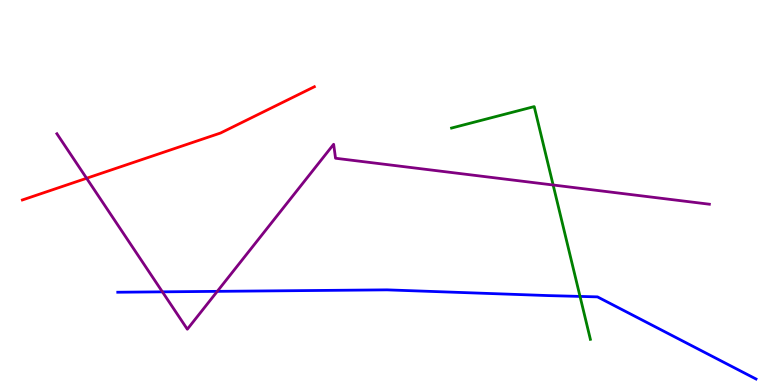[{'lines': ['blue', 'red'], 'intersections': []}, {'lines': ['green', 'red'], 'intersections': []}, {'lines': ['purple', 'red'], 'intersections': [{'x': 1.12, 'y': 5.37}]}, {'lines': ['blue', 'green'], 'intersections': [{'x': 7.48, 'y': 2.3}]}, {'lines': ['blue', 'purple'], 'intersections': [{'x': 2.1, 'y': 2.42}, {'x': 2.8, 'y': 2.43}]}, {'lines': ['green', 'purple'], 'intersections': [{'x': 7.14, 'y': 5.19}]}]